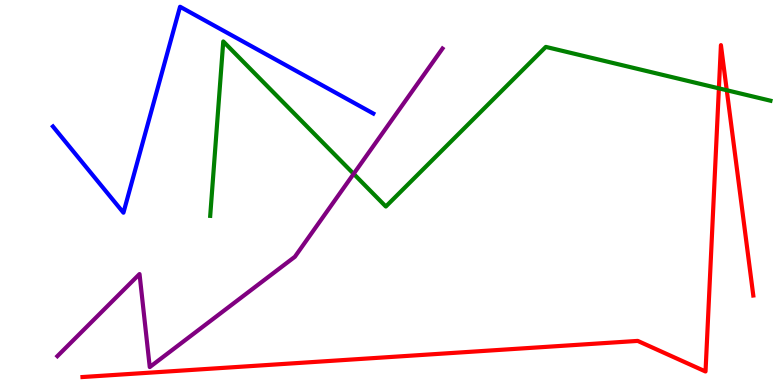[{'lines': ['blue', 'red'], 'intersections': []}, {'lines': ['green', 'red'], 'intersections': [{'x': 9.28, 'y': 7.71}, {'x': 9.38, 'y': 7.66}]}, {'lines': ['purple', 'red'], 'intersections': []}, {'lines': ['blue', 'green'], 'intersections': []}, {'lines': ['blue', 'purple'], 'intersections': []}, {'lines': ['green', 'purple'], 'intersections': [{'x': 4.56, 'y': 5.48}]}]